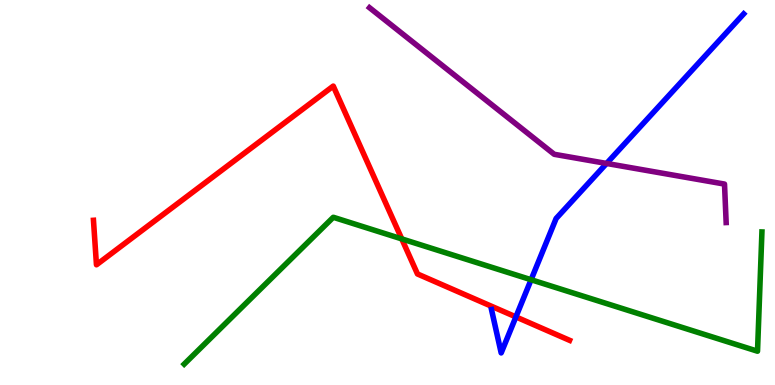[{'lines': ['blue', 'red'], 'intersections': [{'x': 6.66, 'y': 1.77}]}, {'lines': ['green', 'red'], 'intersections': [{'x': 5.18, 'y': 3.79}]}, {'lines': ['purple', 'red'], 'intersections': []}, {'lines': ['blue', 'green'], 'intersections': [{'x': 6.85, 'y': 2.73}]}, {'lines': ['blue', 'purple'], 'intersections': [{'x': 7.83, 'y': 5.75}]}, {'lines': ['green', 'purple'], 'intersections': []}]